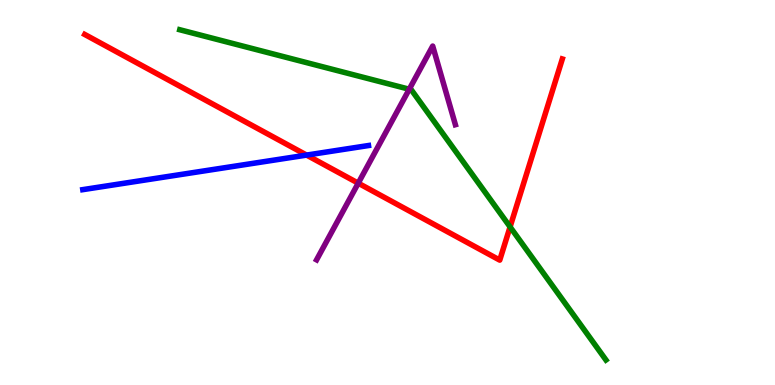[{'lines': ['blue', 'red'], 'intersections': [{'x': 3.96, 'y': 5.97}]}, {'lines': ['green', 'red'], 'intersections': [{'x': 6.58, 'y': 4.11}]}, {'lines': ['purple', 'red'], 'intersections': [{'x': 4.62, 'y': 5.24}]}, {'lines': ['blue', 'green'], 'intersections': []}, {'lines': ['blue', 'purple'], 'intersections': []}, {'lines': ['green', 'purple'], 'intersections': [{'x': 5.28, 'y': 7.68}]}]